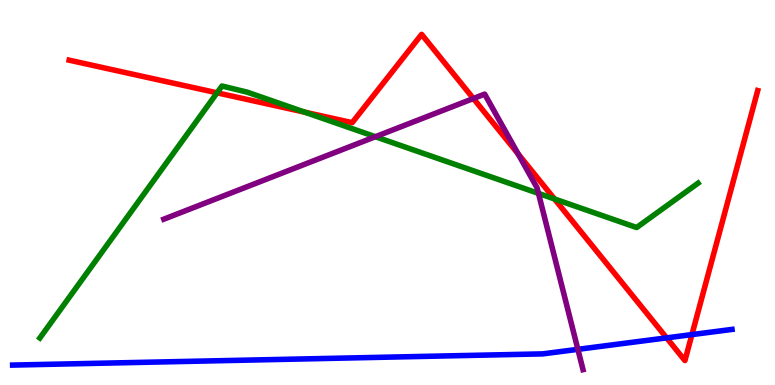[{'lines': ['blue', 'red'], 'intersections': [{'x': 8.6, 'y': 1.22}, {'x': 8.93, 'y': 1.31}]}, {'lines': ['green', 'red'], 'intersections': [{'x': 2.8, 'y': 7.59}, {'x': 3.93, 'y': 7.09}, {'x': 7.15, 'y': 4.83}]}, {'lines': ['purple', 'red'], 'intersections': [{'x': 6.11, 'y': 7.44}, {'x': 6.69, 'y': 6.0}]}, {'lines': ['blue', 'green'], 'intersections': []}, {'lines': ['blue', 'purple'], 'intersections': [{'x': 7.46, 'y': 0.926}]}, {'lines': ['green', 'purple'], 'intersections': [{'x': 4.84, 'y': 6.45}, {'x': 6.95, 'y': 4.98}]}]